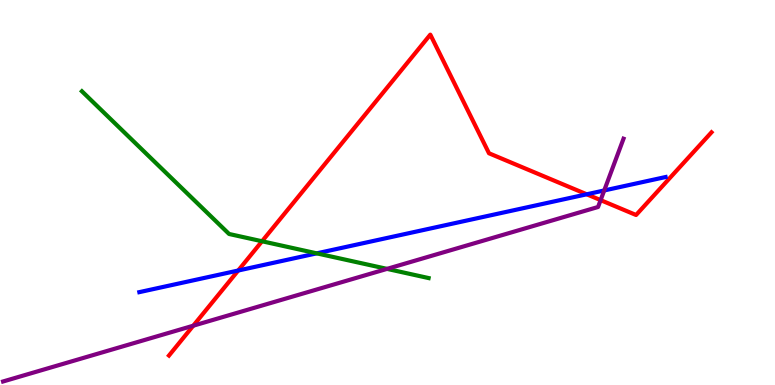[{'lines': ['blue', 'red'], 'intersections': [{'x': 3.07, 'y': 2.97}, {'x': 7.57, 'y': 4.95}]}, {'lines': ['green', 'red'], 'intersections': [{'x': 3.38, 'y': 3.73}]}, {'lines': ['purple', 'red'], 'intersections': [{'x': 2.49, 'y': 1.54}, {'x': 7.75, 'y': 4.8}]}, {'lines': ['blue', 'green'], 'intersections': [{'x': 4.09, 'y': 3.42}]}, {'lines': ['blue', 'purple'], 'intersections': [{'x': 7.8, 'y': 5.05}]}, {'lines': ['green', 'purple'], 'intersections': [{'x': 4.99, 'y': 3.02}]}]